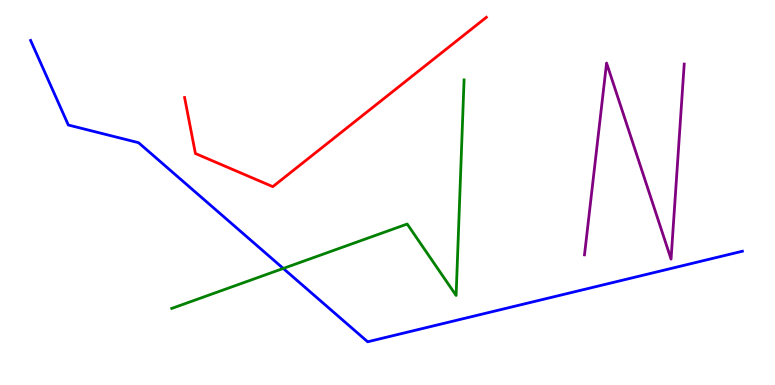[{'lines': ['blue', 'red'], 'intersections': []}, {'lines': ['green', 'red'], 'intersections': []}, {'lines': ['purple', 'red'], 'intersections': []}, {'lines': ['blue', 'green'], 'intersections': [{'x': 3.66, 'y': 3.03}]}, {'lines': ['blue', 'purple'], 'intersections': []}, {'lines': ['green', 'purple'], 'intersections': []}]